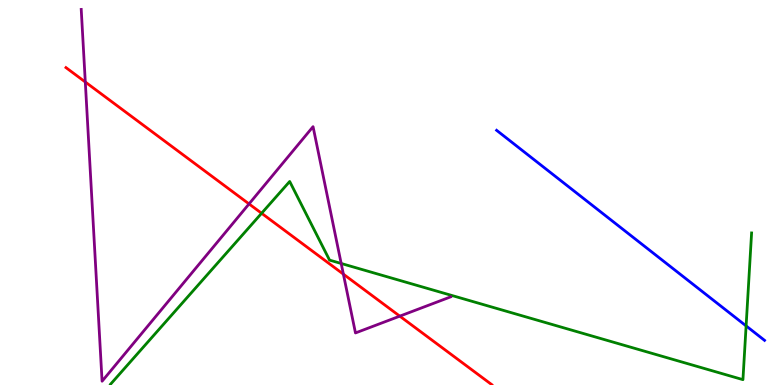[{'lines': ['blue', 'red'], 'intersections': []}, {'lines': ['green', 'red'], 'intersections': [{'x': 3.38, 'y': 4.46}]}, {'lines': ['purple', 'red'], 'intersections': [{'x': 1.1, 'y': 7.87}, {'x': 3.21, 'y': 4.7}, {'x': 4.43, 'y': 2.88}, {'x': 5.16, 'y': 1.79}]}, {'lines': ['blue', 'green'], 'intersections': [{'x': 9.63, 'y': 1.54}]}, {'lines': ['blue', 'purple'], 'intersections': []}, {'lines': ['green', 'purple'], 'intersections': [{'x': 4.4, 'y': 3.16}]}]